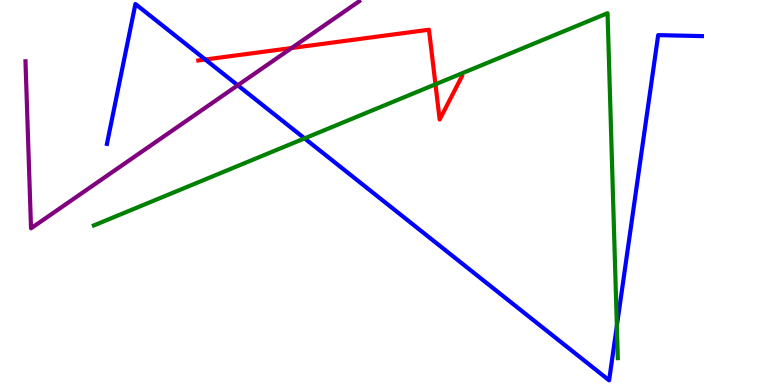[{'lines': ['blue', 'red'], 'intersections': [{'x': 2.65, 'y': 8.45}]}, {'lines': ['green', 'red'], 'intersections': [{'x': 5.62, 'y': 7.81}]}, {'lines': ['purple', 'red'], 'intersections': [{'x': 3.76, 'y': 8.75}]}, {'lines': ['blue', 'green'], 'intersections': [{'x': 3.93, 'y': 6.41}, {'x': 7.96, 'y': 1.53}]}, {'lines': ['blue', 'purple'], 'intersections': [{'x': 3.07, 'y': 7.78}]}, {'lines': ['green', 'purple'], 'intersections': []}]